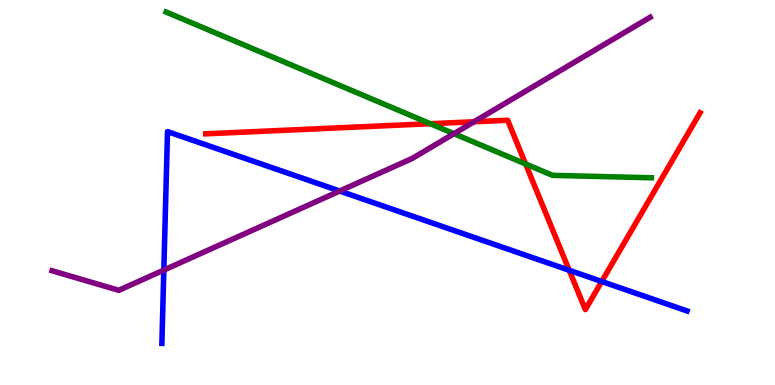[{'lines': ['blue', 'red'], 'intersections': [{'x': 7.34, 'y': 2.98}, {'x': 7.76, 'y': 2.69}]}, {'lines': ['green', 'red'], 'intersections': [{'x': 5.55, 'y': 6.79}, {'x': 6.78, 'y': 5.74}]}, {'lines': ['purple', 'red'], 'intersections': [{'x': 6.12, 'y': 6.84}]}, {'lines': ['blue', 'green'], 'intersections': []}, {'lines': ['blue', 'purple'], 'intersections': [{'x': 2.11, 'y': 2.99}, {'x': 4.38, 'y': 5.04}]}, {'lines': ['green', 'purple'], 'intersections': [{'x': 5.86, 'y': 6.53}]}]